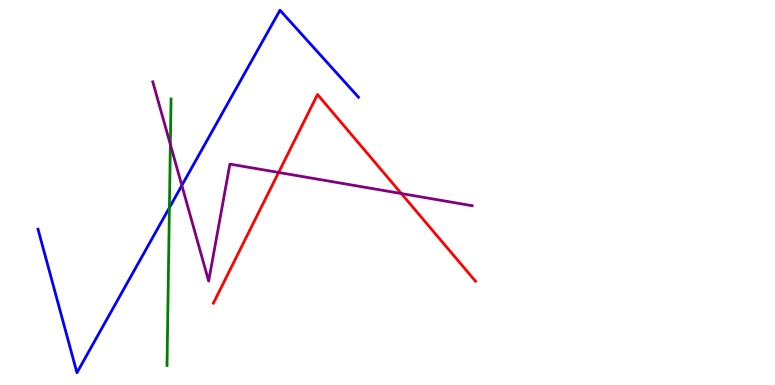[{'lines': ['blue', 'red'], 'intersections': []}, {'lines': ['green', 'red'], 'intersections': []}, {'lines': ['purple', 'red'], 'intersections': [{'x': 3.6, 'y': 5.52}, {'x': 5.18, 'y': 4.97}]}, {'lines': ['blue', 'green'], 'intersections': [{'x': 2.19, 'y': 4.61}]}, {'lines': ['blue', 'purple'], 'intersections': [{'x': 2.35, 'y': 5.18}]}, {'lines': ['green', 'purple'], 'intersections': [{'x': 2.2, 'y': 6.25}]}]